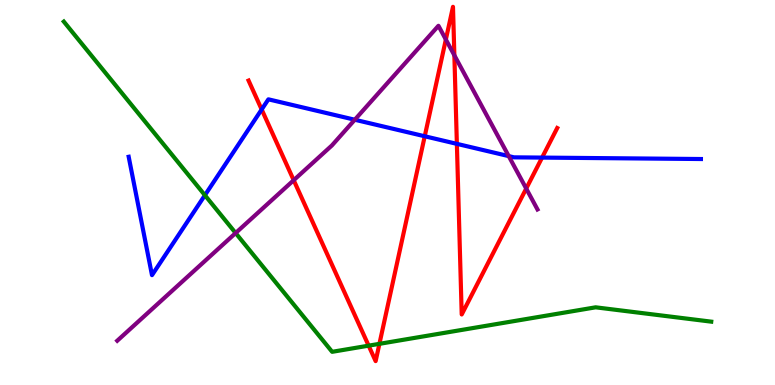[{'lines': ['blue', 'red'], 'intersections': [{'x': 3.38, 'y': 7.16}, {'x': 5.48, 'y': 6.46}, {'x': 5.9, 'y': 6.26}, {'x': 6.99, 'y': 5.91}]}, {'lines': ['green', 'red'], 'intersections': [{'x': 4.76, 'y': 1.02}, {'x': 4.9, 'y': 1.07}]}, {'lines': ['purple', 'red'], 'intersections': [{'x': 3.79, 'y': 5.32}, {'x': 5.75, 'y': 8.97}, {'x': 5.86, 'y': 8.56}, {'x': 6.79, 'y': 5.1}]}, {'lines': ['blue', 'green'], 'intersections': [{'x': 2.64, 'y': 4.93}]}, {'lines': ['blue', 'purple'], 'intersections': [{'x': 4.58, 'y': 6.89}, {'x': 6.56, 'y': 5.95}]}, {'lines': ['green', 'purple'], 'intersections': [{'x': 3.04, 'y': 3.95}]}]